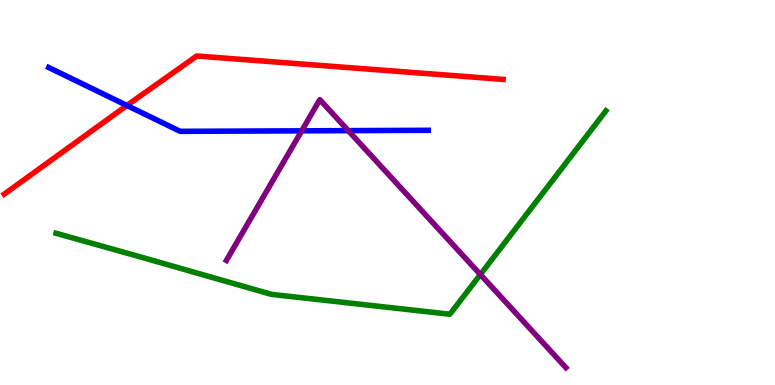[{'lines': ['blue', 'red'], 'intersections': [{'x': 1.64, 'y': 7.26}]}, {'lines': ['green', 'red'], 'intersections': []}, {'lines': ['purple', 'red'], 'intersections': []}, {'lines': ['blue', 'green'], 'intersections': []}, {'lines': ['blue', 'purple'], 'intersections': [{'x': 3.89, 'y': 6.6}, {'x': 4.49, 'y': 6.61}]}, {'lines': ['green', 'purple'], 'intersections': [{'x': 6.2, 'y': 2.87}]}]